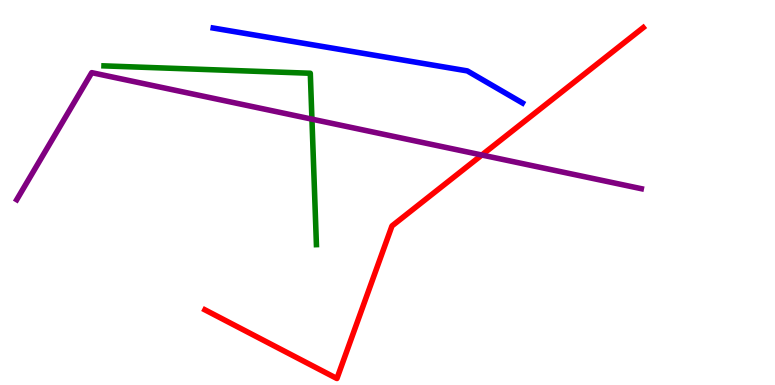[{'lines': ['blue', 'red'], 'intersections': []}, {'lines': ['green', 'red'], 'intersections': []}, {'lines': ['purple', 'red'], 'intersections': [{'x': 6.22, 'y': 5.97}]}, {'lines': ['blue', 'green'], 'intersections': []}, {'lines': ['blue', 'purple'], 'intersections': []}, {'lines': ['green', 'purple'], 'intersections': [{'x': 4.02, 'y': 6.91}]}]